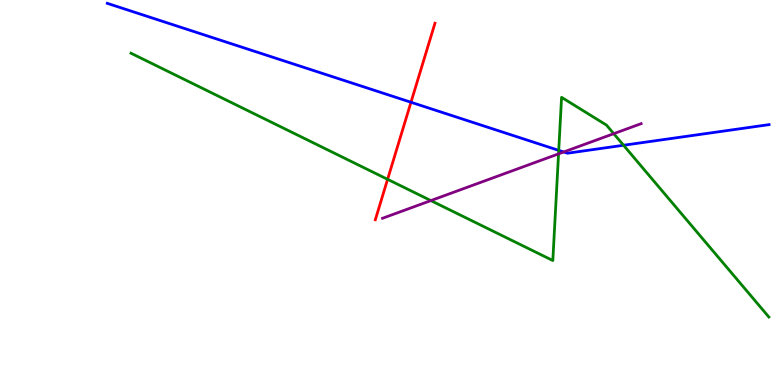[{'lines': ['blue', 'red'], 'intersections': [{'x': 5.3, 'y': 7.34}]}, {'lines': ['green', 'red'], 'intersections': [{'x': 5.0, 'y': 5.34}]}, {'lines': ['purple', 'red'], 'intersections': []}, {'lines': ['blue', 'green'], 'intersections': [{'x': 7.21, 'y': 6.09}, {'x': 8.05, 'y': 6.23}]}, {'lines': ['blue', 'purple'], 'intersections': [{'x': 7.27, 'y': 6.05}]}, {'lines': ['green', 'purple'], 'intersections': [{'x': 5.56, 'y': 4.79}, {'x': 7.21, 'y': 6.0}, {'x': 7.92, 'y': 6.53}]}]